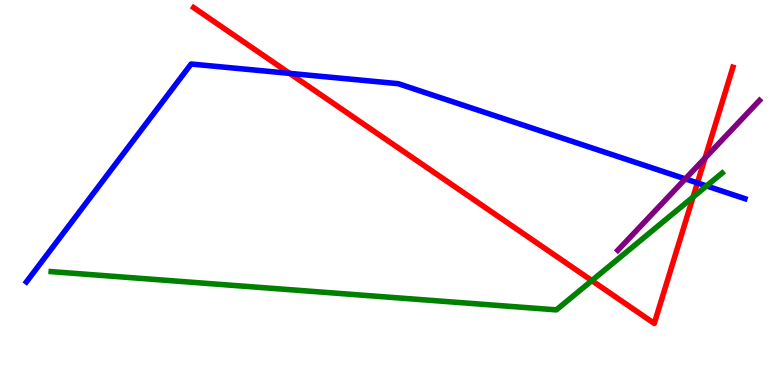[{'lines': ['blue', 'red'], 'intersections': [{'x': 3.74, 'y': 8.09}, {'x': 9.0, 'y': 5.25}]}, {'lines': ['green', 'red'], 'intersections': [{'x': 7.64, 'y': 2.71}, {'x': 8.94, 'y': 4.88}]}, {'lines': ['purple', 'red'], 'intersections': [{'x': 9.1, 'y': 5.9}]}, {'lines': ['blue', 'green'], 'intersections': [{'x': 9.12, 'y': 5.17}]}, {'lines': ['blue', 'purple'], 'intersections': [{'x': 8.84, 'y': 5.35}]}, {'lines': ['green', 'purple'], 'intersections': []}]